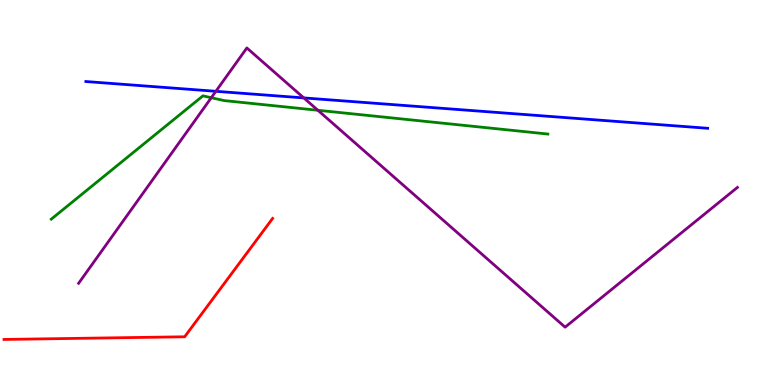[{'lines': ['blue', 'red'], 'intersections': []}, {'lines': ['green', 'red'], 'intersections': []}, {'lines': ['purple', 'red'], 'intersections': []}, {'lines': ['blue', 'green'], 'intersections': []}, {'lines': ['blue', 'purple'], 'intersections': [{'x': 2.79, 'y': 7.63}, {'x': 3.92, 'y': 7.46}]}, {'lines': ['green', 'purple'], 'intersections': [{'x': 2.73, 'y': 7.46}, {'x': 4.1, 'y': 7.14}]}]